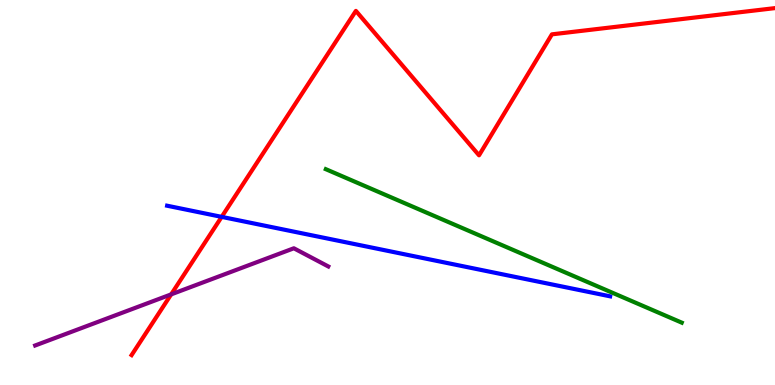[{'lines': ['blue', 'red'], 'intersections': [{'x': 2.86, 'y': 4.37}]}, {'lines': ['green', 'red'], 'intersections': []}, {'lines': ['purple', 'red'], 'intersections': [{'x': 2.21, 'y': 2.35}]}, {'lines': ['blue', 'green'], 'intersections': []}, {'lines': ['blue', 'purple'], 'intersections': []}, {'lines': ['green', 'purple'], 'intersections': []}]